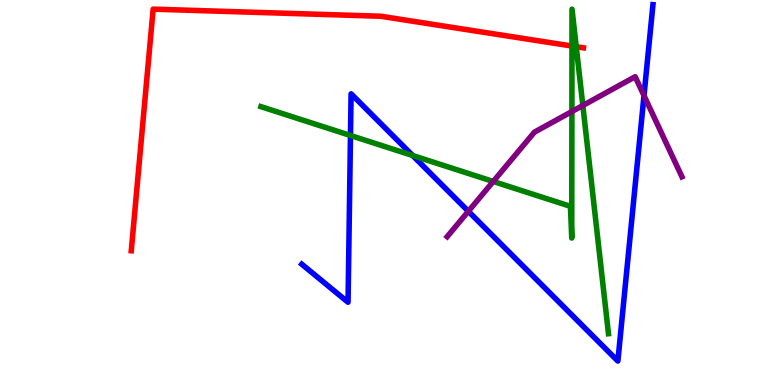[{'lines': ['blue', 'red'], 'intersections': []}, {'lines': ['green', 'red'], 'intersections': [{'x': 7.38, 'y': 8.8}, {'x': 7.44, 'y': 8.79}]}, {'lines': ['purple', 'red'], 'intersections': []}, {'lines': ['blue', 'green'], 'intersections': [{'x': 4.52, 'y': 6.48}, {'x': 5.32, 'y': 5.96}]}, {'lines': ['blue', 'purple'], 'intersections': [{'x': 6.04, 'y': 4.51}, {'x': 8.31, 'y': 7.52}]}, {'lines': ['green', 'purple'], 'intersections': [{'x': 6.36, 'y': 5.29}, {'x': 7.38, 'y': 7.1}, {'x': 7.52, 'y': 7.26}]}]